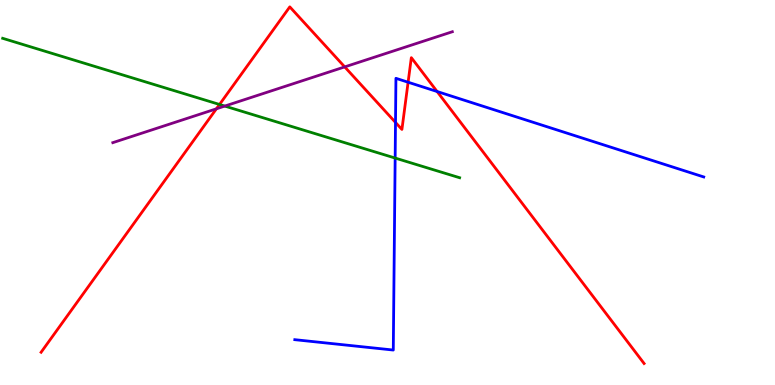[{'lines': ['blue', 'red'], 'intersections': [{'x': 5.1, 'y': 6.82}, {'x': 5.27, 'y': 7.86}, {'x': 5.64, 'y': 7.62}]}, {'lines': ['green', 'red'], 'intersections': [{'x': 2.83, 'y': 7.29}]}, {'lines': ['purple', 'red'], 'intersections': [{'x': 2.79, 'y': 7.17}, {'x': 4.45, 'y': 8.26}]}, {'lines': ['blue', 'green'], 'intersections': [{'x': 5.1, 'y': 5.89}]}, {'lines': ['blue', 'purple'], 'intersections': []}, {'lines': ['green', 'purple'], 'intersections': [{'x': 2.9, 'y': 7.24}]}]